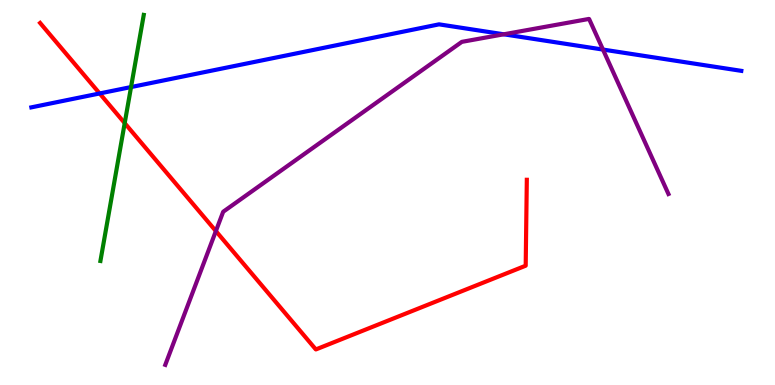[{'lines': ['blue', 'red'], 'intersections': [{'x': 1.29, 'y': 7.57}]}, {'lines': ['green', 'red'], 'intersections': [{'x': 1.61, 'y': 6.8}]}, {'lines': ['purple', 'red'], 'intersections': [{'x': 2.79, 'y': 4.0}]}, {'lines': ['blue', 'green'], 'intersections': [{'x': 1.69, 'y': 7.74}]}, {'lines': ['blue', 'purple'], 'intersections': [{'x': 6.5, 'y': 9.11}, {'x': 7.78, 'y': 8.71}]}, {'lines': ['green', 'purple'], 'intersections': []}]